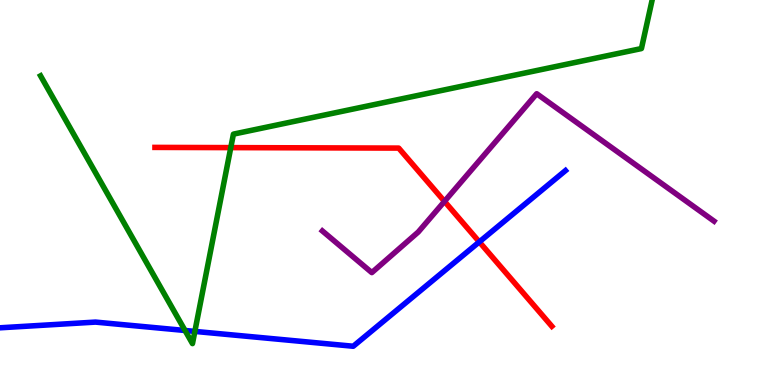[{'lines': ['blue', 'red'], 'intersections': [{'x': 6.18, 'y': 3.72}]}, {'lines': ['green', 'red'], 'intersections': [{'x': 2.98, 'y': 6.17}]}, {'lines': ['purple', 'red'], 'intersections': [{'x': 5.74, 'y': 4.77}]}, {'lines': ['blue', 'green'], 'intersections': [{'x': 2.39, 'y': 1.42}, {'x': 2.51, 'y': 1.39}]}, {'lines': ['blue', 'purple'], 'intersections': []}, {'lines': ['green', 'purple'], 'intersections': []}]